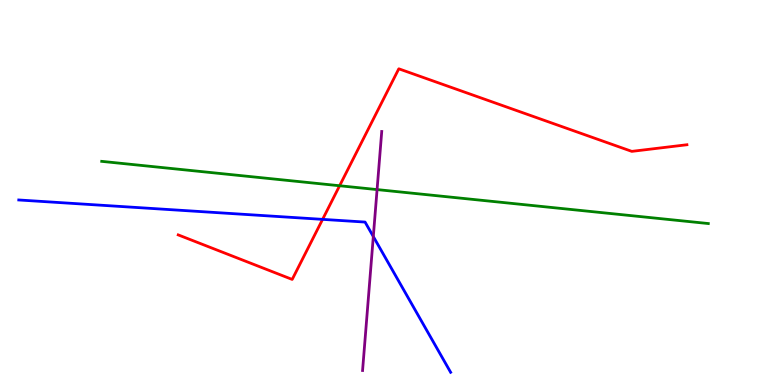[{'lines': ['blue', 'red'], 'intersections': [{'x': 4.16, 'y': 4.3}]}, {'lines': ['green', 'red'], 'intersections': [{'x': 4.38, 'y': 5.18}]}, {'lines': ['purple', 'red'], 'intersections': []}, {'lines': ['blue', 'green'], 'intersections': []}, {'lines': ['blue', 'purple'], 'intersections': [{'x': 4.82, 'y': 3.86}]}, {'lines': ['green', 'purple'], 'intersections': [{'x': 4.87, 'y': 5.08}]}]